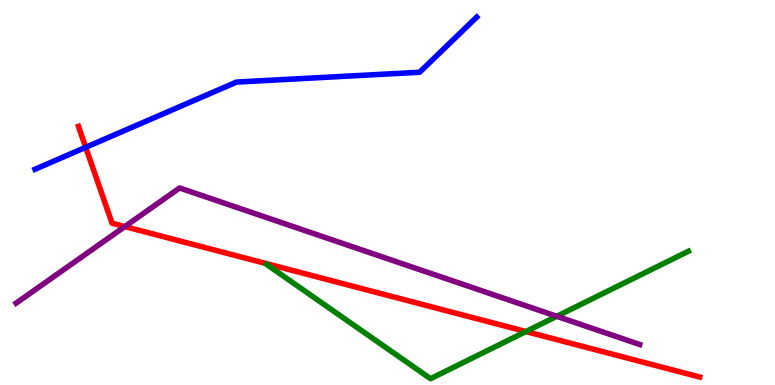[{'lines': ['blue', 'red'], 'intersections': [{'x': 1.11, 'y': 6.17}]}, {'lines': ['green', 'red'], 'intersections': [{'x': 6.79, 'y': 1.39}]}, {'lines': ['purple', 'red'], 'intersections': [{'x': 1.61, 'y': 4.12}]}, {'lines': ['blue', 'green'], 'intersections': []}, {'lines': ['blue', 'purple'], 'intersections': []}, {'lines': ['green', 'purple'], 'intersections': [{'x': 7.18, 'y': 1.78}]}]